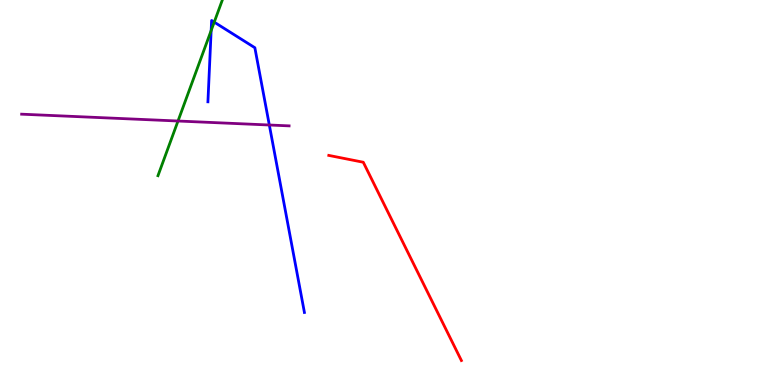[{'lines': ['blue', 'red'], 'intersections': []}, {'lines': ['green', 'red'], 'intersections': []}, {'lines': ['purple', 'red'], 'intersections': []}, {'lines': ['blue', 'green'], 'intersections': [{'x': 2.72, 'y': 9.21}, {'x': 2.76, 'y': 9.42}]}, {'lines': ['blue', 'purple'], 'intersections': [{'x': 3.48, 'y': 6.75}]}, {'lines': ['green', 'purple'], 'intersections': [{'x': 2.3, 'y': 6.86}]}]